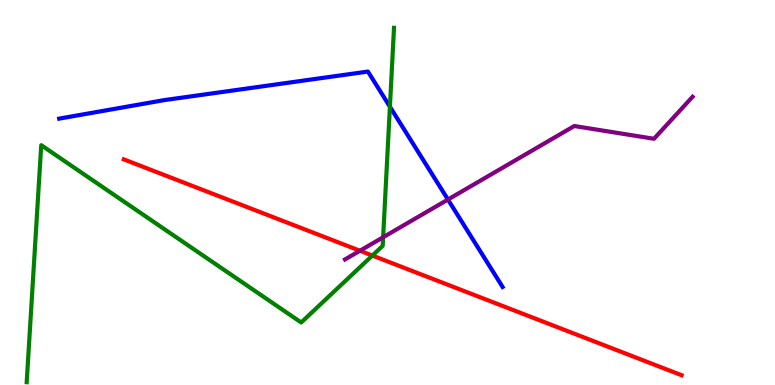[{'lines': ['blue', 'red'], 'intersections': []}, {'lines': ['green', 'red'], 'intersections': [{'x': 4.8, 'y': 3.36}]}, {'lines': ['purple', 'red'], 'intersections': [{'x': 4.64, 'y': 3.49}]}, {'lines': ['blue', 'green'], 'intersections': [{'x': 5.03, 'y': 7.23}]}, {'lines': ['blue', 'purple'], 'intersections': [{'x': 5.78, 'y': 4.82}]}, {'lines': ['green', 'purple'], 'intersections': [{'x': 4.94, 'y': 3.84}]}]